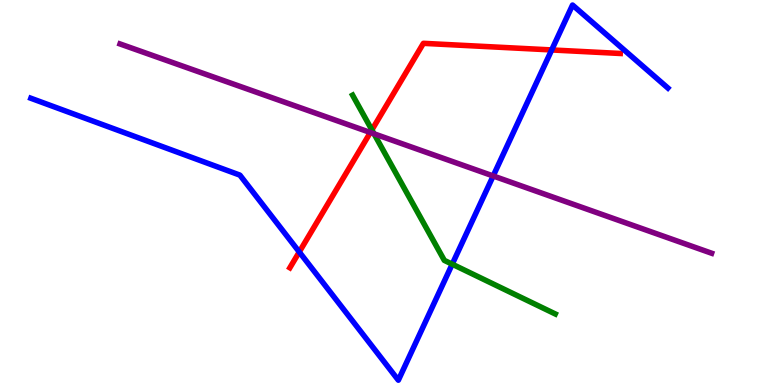[{'lines': ['blue', 'red'], 'intersections': [{'x': 3.86, 'y': 3.46}, {'x': 7.12, 'y': 8.7}]}, {'lines': ['green', 'red'], 'intersections': [{'x': 4.8, 'y': 6.63}]}, {'lines': ['purple', 'red'], 'intersections': [{'x': 4.78, 'y': 6.56}]}, {'lines': ['blue', 'green'], 'intersections': [{'x': 5.84, 'y': 3.14}]}, {'lines': ['blue', 'purple'], 'intersections': [{'x': 6.36, 'y': 5.43}]}, {'lines': ['green', 'purple'], 'intersections': [{'x': 4.83, 'y': 6.52}]}]